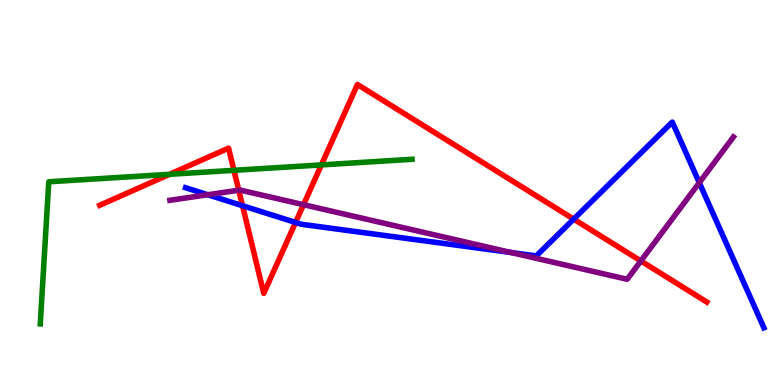[{'lines': ['blue', 'red'], 'intersections': [{'x': 3.13, 'y': 4.66}, {'x': 3.81, 'y': 4.22}, {'x': 7.4, 'y': 4.31}]}, {'lines': ['green', 'red'], 'intersections': [{'x': 2.19, 'y': 5.47}, {'x': 3.02, 'y': 5.58}, {'x': 4.15, 'y': 5.72}]}, {'lines': ['purple', 'red'], 'intersections': [{'x': 3.08, 'y': 5.06}, {'x': 3.92, 'y': 4.68}, {'x': 8.27, 'y': 3.22}]}, {'lines': ['blue', 'green'], 'intersections': []}, {'lines': ['blue', 'purple'], 'intersections': [{'x': 2.68, 'y': 4.94}, {'x': 6.59, 'y': 3.44}, {'x': 9.02, 'y': 5.26}]}, {'lines': ['green', 'purple'], 'intersections': []}]